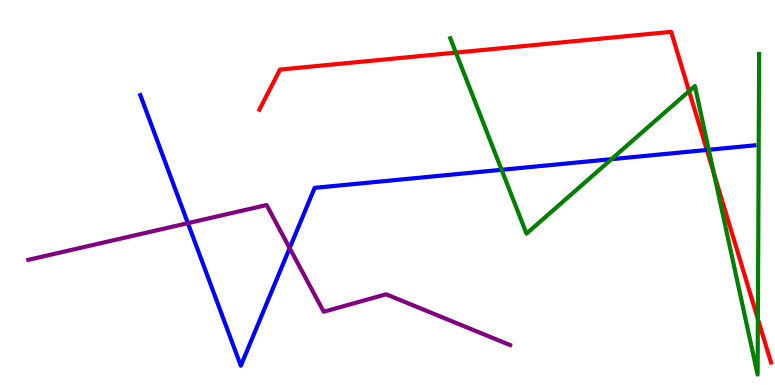[{'lines': ['blue', 'red'], 'intersections': [{'x': 9.12, 'y': 6.1}]}, {'lines': ['green', 'red'], 'intersections': [{'x': 5.88, 'y': 8.63}, {'x': 8.89, 'y': 7.63}, {'x': 9.21, 'y': 5.5}, {'x': 9.78, 'y': 1.72}]}, {'lines': ['purple', 'red'], 'intersections': []}, {'lines': ['blue', 'green'], 'intersections': [{'x': 6.47, 'y': 5.59}, {'x': 7.89, 'y': 5.87}, {'x': 9.15, 'y': 6.11}]}, {'lines': ['blue', 'purple'], 'intersections': [{'x': 2.42, 'y': 4.2}, {'x': 3.74, 'y': 3.56}]}, {'lines': ['green', 'purple'], 'intersections': []}]